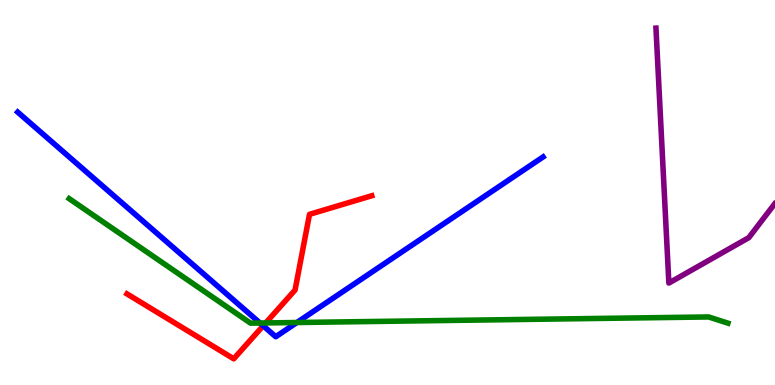[{'lines': ['blue', 'red'], 'intersections': [{'x': 3.4, 'y': 1.54}]}, {'lines': ['green', 'red'], 'intersections': [{'x': 3.43, 'y': 1.61}]}, {'lines': ['purple', 'red'], 'intersections': []}, {'lines': ['blue', 'green'], 'intersections': [{'x': 3.35, 'y': 1.61}, {'x': 3.83, 'y': 1.62}]}, {'lines': ['blue', 'purple'], 'intersections': []}, {'lines': ['green', 'purple'], 'intersections': []}]